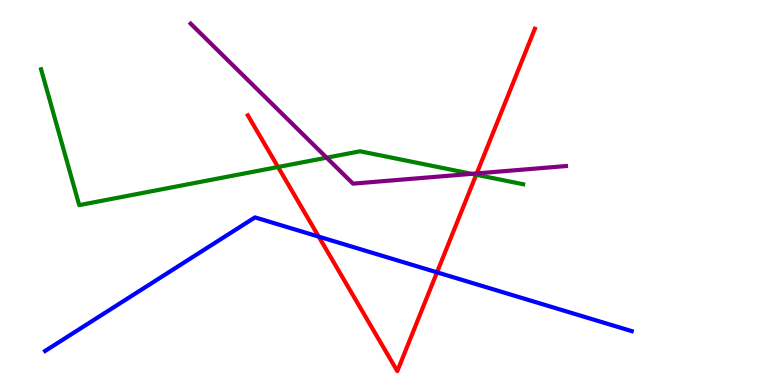[{'lines': ['blue', 'red'], 'intersections': [{'x': 4.11, 'y': 3.85}, {'x': 5.64, 'y': 2.93}]}, {'lines': ['green', 'red'], 'intersections': [{'x': 3.59, 'y': 5.66}, {'x': 6.14, 'y': 5.46}]}, {'lines': ['purple', 'red'], 'intersections': [{'x': 6.15, 'y': 5.5}]}, {'lines': ['blue', 'green'], 'intersections': []}, {'lines': ['blue', 'purple'], 'intersections': []}, {'lines': ['green', 'purple'], 'intersections': [{'x': 4.21, 'y': 5.9}, {'x': 6.09, 'y': 5.48}]}]